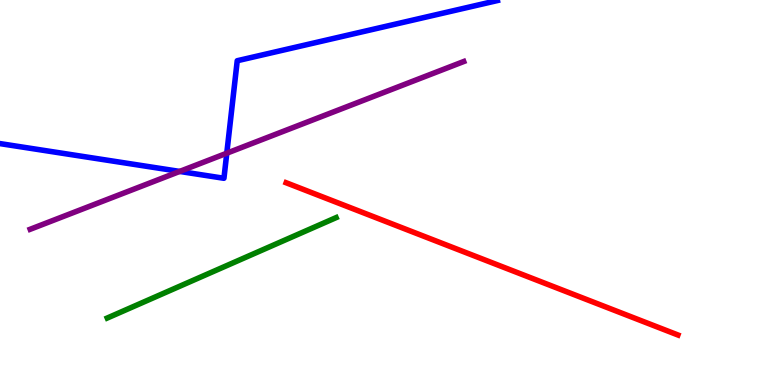[{'lines': ['blue', 'red'], 'intersections': []}, {'lines': ['green', 'red'], 'intersections': []}, {'lines': ['purple', 'red'], 'intersections': []}, {'lines': ['blue', 'green'], 'intersections': []}, {'lines': ['blue', 'purple'], 'intersections': [{'x': 2.32, 'y': 5.55}, {'x': 2.93, 'y': 6.02}]}, {'lines': ['green', 'purple'], 'intersections': []}]